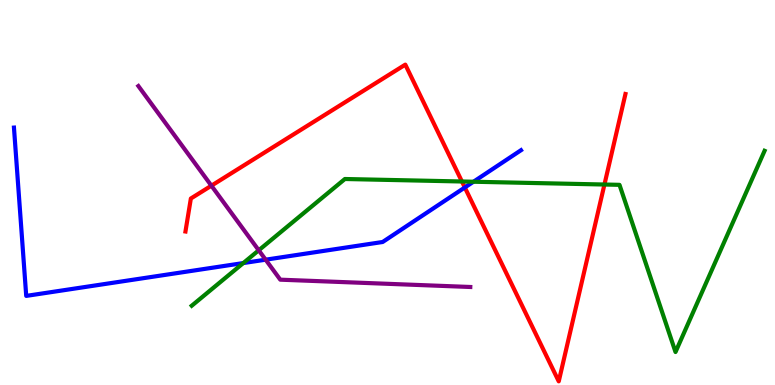[{'lines': ['blue', 'red'], 'intersections': [{'x': 6.0, 'y': 5.13}]}, {'lines': ['green', 'red'], 'intersections': [{'x': 5.96, 'y': 5.29}, {'x': 7.8, 'y': 5.21}]}, {'lines': ['purple', 'red'], 'intersections': [{'x': 2.73, 'y': 5.18}]}, {'lines': ['blue', 'green'], 'intersections': [{'x': 3.14, 'y': 3.17}, {'x': 6.11, 'y': 5.28}]}, {'lines': ['blue', 'purple'], 'intersections': [{'x': 3.43, 'y': 3.25}]}, {'lines': ['green', 'purple'], 'intersections': [{'x': 3.34, 'y': 3.5}]}]